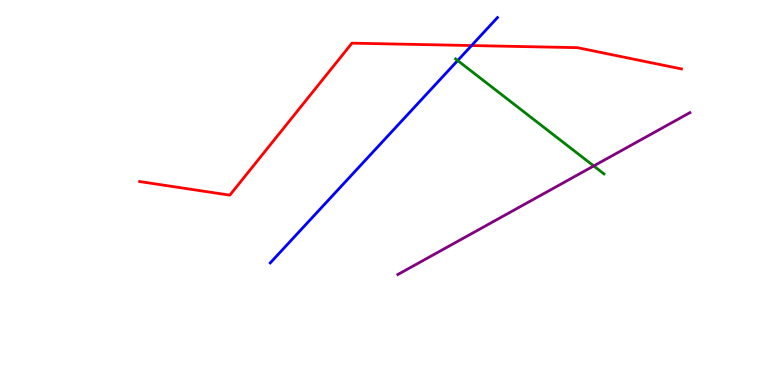[{'lines': ['blue', 'red'], 'intersections': [{'x': 6.08, 'y': 8.82}]}, {'lines': ['green', 'red'], 'intersections': []}, {'lines': ['purple', 'red'], 'intersections': []}, {'lines': ['blue', 'green'], 'intersections': [{'x': 5.91, 'y': 8.43}]}, {'lines': ['blue', 'purple'], 'intersections': []}, {'lines': ['green', 'purple'], 'intersections': [{'x': 7.66, 'y': 5.69}]}]